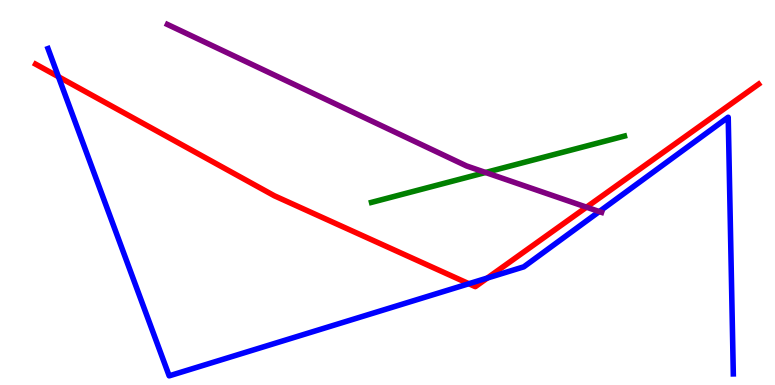[{'lines': ['blue', 'red'], 'intersections': [{'x': 0.754, 'y': 8.01}, {'x': 6.05, 'y': 2.63}, {'x': 6.29, 'y': 2.78}]}, {'lines': ['green', 'red'], 'intersections': []}, {'lines': ['purple', 'red'], 'intersections': [{'x': 7.57, 'y': 4.62}]}, {'lines': ['blue', 'green'], 'intersections': []}, {'lines': ['blue', 'purple'], 'intersections': [{'x': 7.73, 'y': 4.5}]}, {'lines': ['green', 'purple'], 'intersections': [{'x': 6.27, 'y': 5.52}]}]